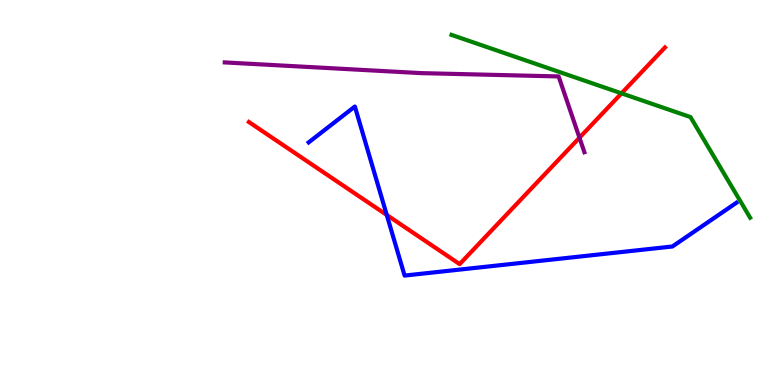[{'lines': ['blue', 'red'], 'intersections': [{'x': 4.99, 'y': 4.42}]}, {'lines': ['green', 'red'], 'intersections': [{'x': 8.02, 'y': 7.58}]}, {'lines': ['purple', 'red'], 'intersections': [{'x': 7.48, 'y': 6.42}]}, {'lines': ['blue', 'green'], 'intersections': []}, {'lines': ['blue', 'purple'], 'intersections': []}, {'lines': ['green', 'purple'], 'intersections': []}]